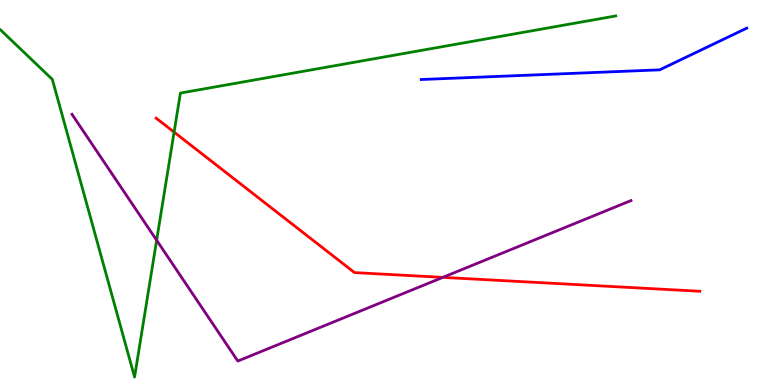[{'lines': ['blue', 'red'], 'intersections': []}, {'lines': ['green', 'red'], 'intersections': [{'x': 2.25, 'y': 6.57}]}, {'lines': ['purple', 'red'], 'intersections': [{'x': 5.71, 'y': 2.8}]}, {'lines': ['blue', 'green'], 'intersections': []}, {'lines': ['blue', 'purple'], 'intersections': []}, {'lines': ['green', 'purple'], 'intersections': [{'x': 2.02, 'y': 3.76}]}]